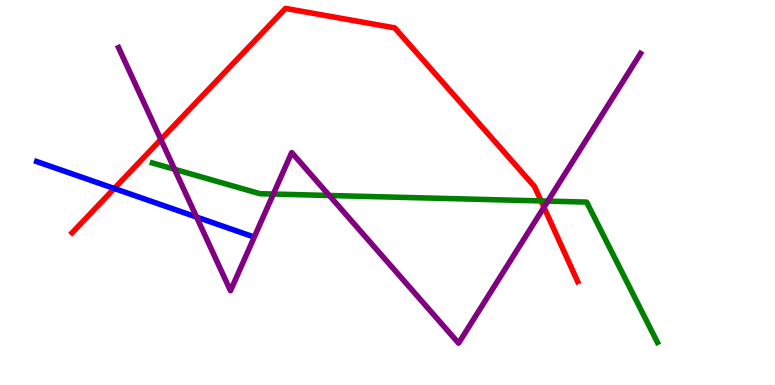[{'lines': ['blue', 'red'], 'intersections': [{'x': 1.47, 'y': 5.1}]}, {'lines': ['green', 'red'], 'intersections': [{'x': 6.98, 'y': 4.78}]}, {'lines': ['purple', 'red'], 'intersections': [{'x': 2.08, 'y': 6.38}, {'x': 7.02, 'y': 4.62}]}, {'lines': ['blue', 'green'], 'intersections': []}, {'lines': ['blue', 'purple'], 'intersections': [{'x': 2.54, 'y': 4.36}]}, {'lines': ['green', 'purple'], 'intersections': [{'x': 2.25, 'y': 5.6}, {'x': 3.53, 'y': 4.96}, {'x': 4.25, 'y': 4.92}, {'x': 7.07, 'y': 4.78}]}]